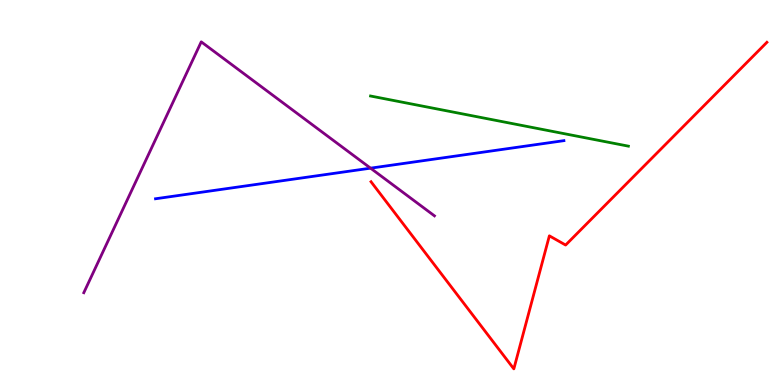[{'lines': ['blue', 'red'], 'intersections': []}, {'lines': ['green', 'red'], 'intersections': []}, {'lines': ['purple', 'red'], 'intersections': []}, {'lines': ['blue', 'green'], 'intersections': []}, {'lines': ['blue', 'purple'], 'intersections': [{'x': 4.78, 'y': 5.63}]}, {'lines': ['green', 'purple'], 'intersections': []}]